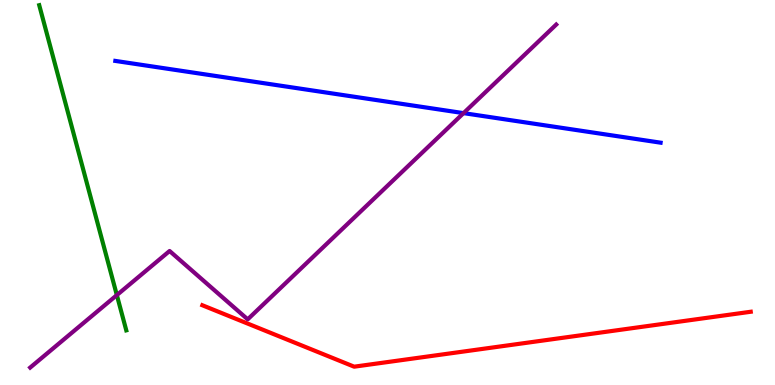[{'lines': ['blue', 'red'], 'intersections': []}, {'lines': ['green', 'red'], 'intersections': []}, {'lines': ['purple', 'red'], 'intersections': []}, {'lines': ['blue', 'green'], 'intersections': []}, {'lines': ['blue', 'purple'], 'intersections': [{'x': 5.98, 'y': 7.06}]}, {'lines': ['green', 'purple'], 'intersections': [{'x': 1.51, 'y': 2.33}]}]